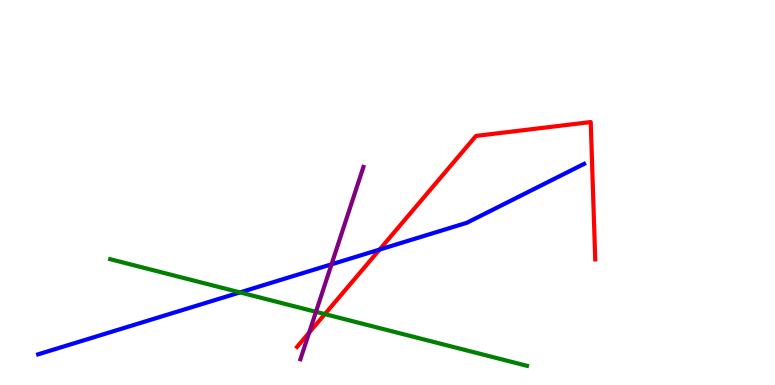[{'lines': ['blue', 'red'], 'intersections': [{'x': 4.9, 'y': 3.52}]}, {'lines': ['green', 'red'], 'intersections': [{'x': 4.19, 'y': 1.84}]}, {'lines': ['purple', 'red'], 'intersections': [{'x': 3.99, 'y': 1.36}]}, {'lines': ['blue', 'green'], 'intersections': [{'x': 3.1, 'y': 2.41}]}, {'lines': ['blue', 'purple'], 'intersections': [{'x': 4.28, 'y': 3.13}]}, {'lines': ['green', 'purple'], 'intersections': [{'x': 4.08, 'y': 1.9}]}]